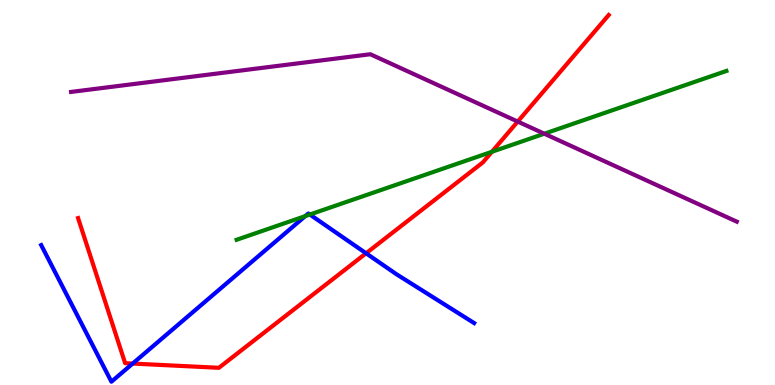[{'lines': ['blue', 'red'], 'intersections': [{'x': 1.71, 'y': 0.557}, {'x': 4.72, 'y': 3.42}]}, {'lines': ['green', 'red'], 'intersections': [{'x': 6.35, 'y': 6.06}]}, {'lines': ['purple', 'red'], 'intersections': [{'x': 6.68, 'y': 6.84}]}, {'lines': ['blue', 'green'], 'intersections': [{'x': 3.94, 'y': 4.39}, {'x': 4.0, 'y': 4.43}]}, {'lines': ['blue', 'purple'], 'intersections': []}, {'lines': ['green', 'purple'], 'intersections': [{'x': 7.02, 'y': 6.53}]}]